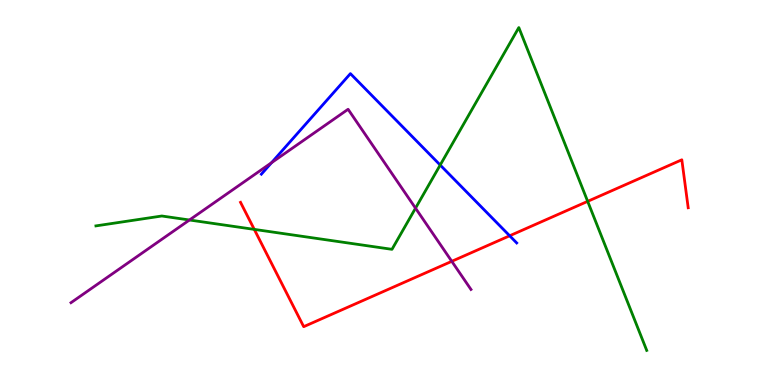[{'lines': ['blue', 'red'], 'intersections': [{'x': 6.58, 'y': 3.88}]}, {'lines': ['green', 'red'], 'intersections': [{'x': 3.28, 'y': 4.04}, {'x': 7.58, 'y': 4.77}]}, {'lines': ['purple', 'red'], 'intersections': [{'x': 5.83, 'y': 3.21}]}, {'lines': ['blue', 'green'], 'intersections': [{'x': 5.68, 'y': 5.71}]}, {'lines': ['blue', 'purple'], 'intersections': [{'x': 3.5, 'y': 5.77}]}, {'lines': ['green', 'purple'], 'intersections': [{'x': 2.44, 'y': 4.29}, {'x': 5.36, 'y': 4.59}]}]